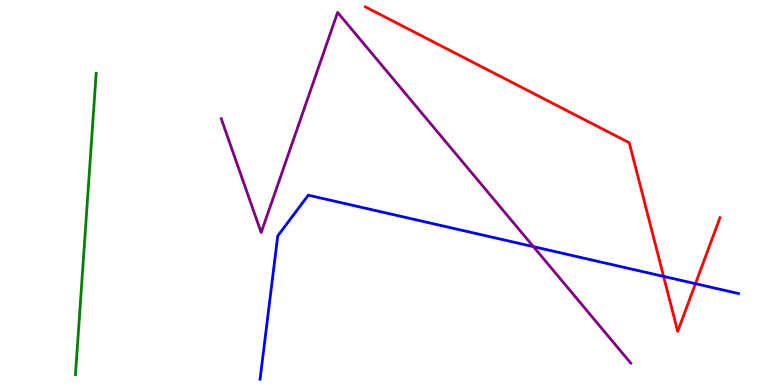[{'lines': ['blue', 'red'], 'intersections': [{'x': 8.56, 'y': 2.82}, {'x': 8.97, 'y': 2.63}]}, {'lines': ['green', 'red'], 'intersections': []}, {'lines': ['purple', 'red'], 'intersections': []}, {'lines': ['blue', 'green'], 'intersections': []}, {'lines': ['blue', 'purple'], 'intersections': [{'x': 6.88, 'y': 3.59}]}, {'lines': ['green', 'purple'], 'intersections': []}]